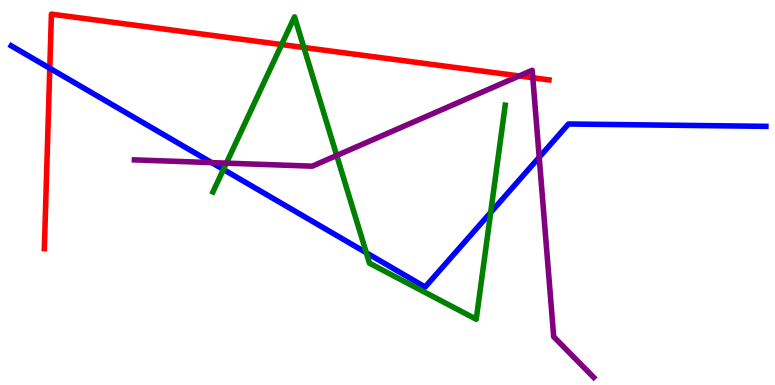[{'lines': ['blue', 'red'], 'intersections': [{'x': 0.642, 'y': 8.23}]}, {'lines': ['green', 'red'], 'intersections': [{'x': 3.63, 'y': 8.84}, {'x': 3.92, 'y': 8.77}]}, {'lines': ['purple', 'red'], 'intersections': [{'x': 6.7, 'y': 8.03}, {'x': 6.87, 'y': 7.98}]}, {'lines': ['blue', 'green'], 'intersections': [{'x': 2.88, 'y': 5.6}, {'x': 4.73, 'y': 3.43}, {'x': 6.33, 'y': 4.48}]}, {'lines': ['blue', 'purple'], 'intersections': [{'x': 2.73, 'y': 5.78}, {'x': 6.96, 'y': 5.91}]}, {'lines': ['green', 'purple'], 'intersections': [{'x': 2.92, 'y': 5.76}, {'x': 4.34, 'y': 5.96}]}]